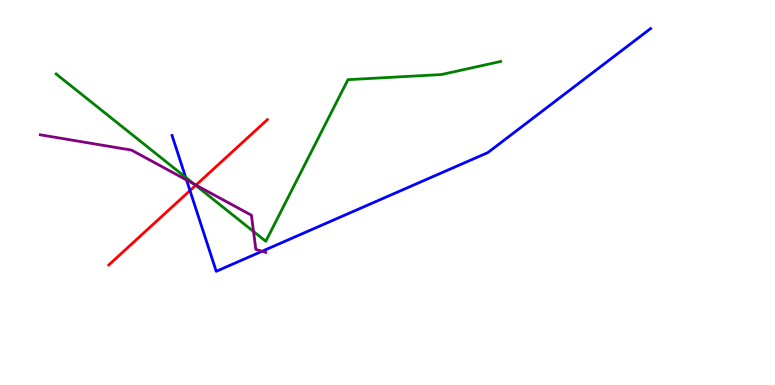[{'lines': ['blue', 'red'], 'intersections': [{'x': 2.45, 'y': 5.05}]}, {'lines': ['green', 'red'], 'intersections': [{'x': 2.52, 'y': 5.19}]}, {'lines': ['purple', 'red'], 'intersections': [{'x': 2.53, 'y': 5.19}]}, {'lines': ['blue', 'green'], 'intersections': [{'x': 2.4, 'y': 5.39}]}, {'lines': ['blue', 'purple'], 'intersections': [{'x': 2.41, 'y': 5.33}, {'x': 3.38, 'y': 3.47}]}, {'lines': ['green', 'purple'], 'intersections': [{'x': 2.5, 'y': 5.22}, {'x': 3.27, 'y': 3.99}]}]